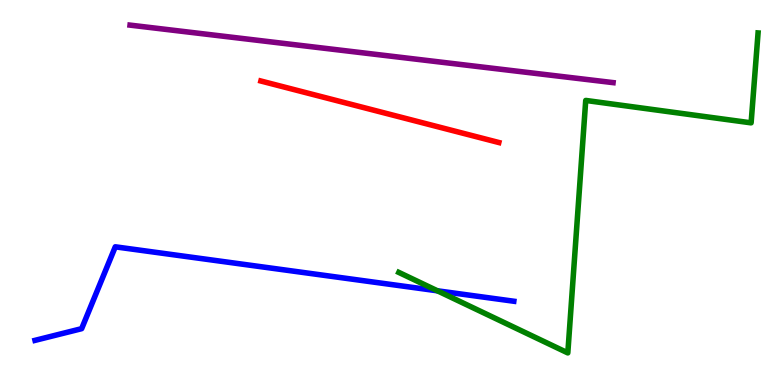[{'lines': ['blue', 'red'], 'intersections': []}, {'lines': ['green', 'red'], 'intersections': []}, {'lines': ['purple', 'red'], 'intersections': []}, {'lines': ['blue', 'green'], 'intersections': [{'x': 5.64, 'y': 2.45}]}, {'lines': ['blue', 'purple'], 'intersections': []}, {'lines': ['green', 'purple'], 'intersections': []}]